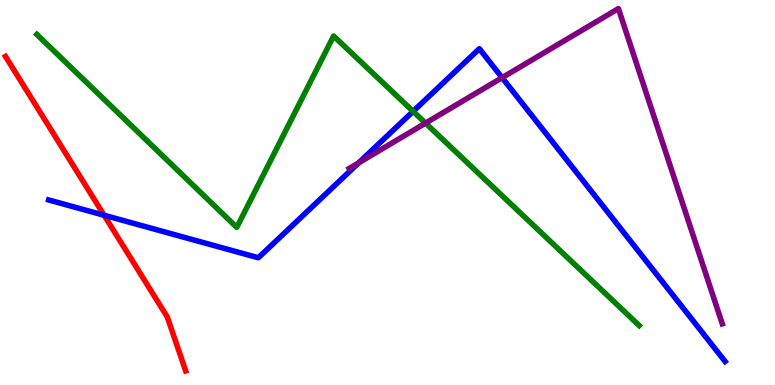[{'lines': ['blue', 'red'], 'intersections': [{'x': 1.34, 'y': 4.41}]}, {'lines': ['green', 'red'], 'intersections': []}, {'lines': ['purple', 'red'], 'intersections': []}, {'lines': ['blue', 'green'], 'intersections': [{'x': 5.33, 'y': 7.11}]}, {'lines': ['blue', 'purple'], 'intersections': [{'x': 4.63, 'y': 5.77}, {'x': 6.48, 'y': 7.98}]}, {'lines': ['green', 'purple'], 'intersections': [{'x': 5.49, 'y': 6.8}]}]